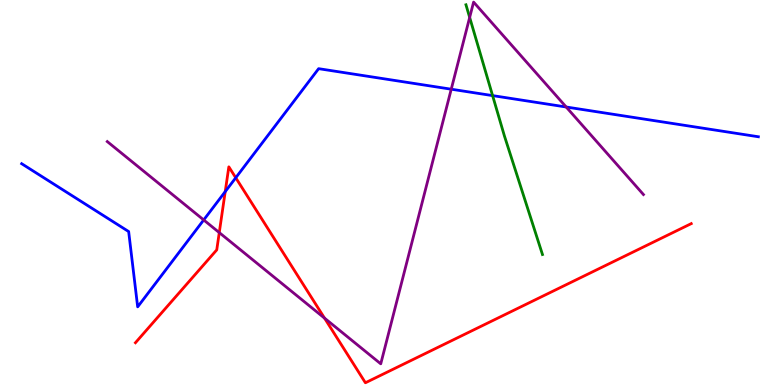[{'lines': ['blue', 'red'], 'intersections': [{'x': 2.91, 'y': 5.02}, {'x': 3.04, 'y': 5.38}]}, {'lines': ['green', 'red'], 'intersections': []}, {'lines': ['purple', 'red'], 'intersections': [{'x': 2.83, 'y': 3.96}, {'x': 4.19, 'y': 1.74}]}, {'lines': ['blue', 'green'], 'intersections': [{'x': 6.36, 'y': 7.52}]}, {'lines': ['blue', 'purple'], 'intersections': [{'x': 2.63, 'y': 4.29}, {'x': 5.82, 'y': 7.68}, {'x': 7.31, 'y': 7.22}]}, {'lines': ['green', 'purple'], 'intersections': [{'x': 6.06, 'y': 9.55}]}]